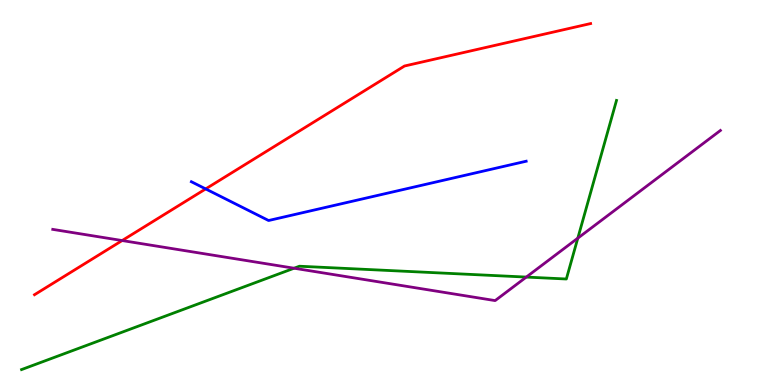[{'lines': ['blue', 'red'], 'intersections': [{'x': 2.65, 'y': 5.09}]}, {'lines': ['green', 'red'], 'intersections': []}, {'lines': ['purple', 'red'], 'intersections': [{'x': 1.58, 'y': 3.75}]}, {'lines': ['blue', 'green'], 'intersections': []}, {'lines': ['blue', 'purple'], 'intersections': []}, {'lines': ['green', 'purple'], 'intersections': [{'x': 3.79, 'y': 3.03}, {'x': 6.79, 'y': 2.8}, {'x': 7.46, 'y': 3.81}]}]